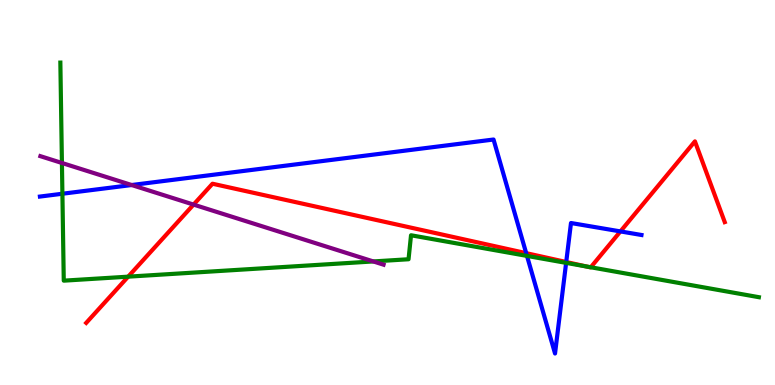[{'lines': ['blue', 'red'], 'intersections': [{'x': 6.79, 'y': 3.42}, {'x': 7.31, 'y': 3.19}, {'x': 8.01, 'y': 3.99}]}, {'lines': ['green', 'red'], 'intersections': [{'x': 1.65, 'y': 2.81}, {'x': 7.57, 'y': 3.08}, {'x': 7.62, 'y': 3.06}]}, {'lines': ['purple', 'red'], 'intersections': [{'x': 2.5, 'y': 4.69}]}, {'lines': ['blue', 'green'], 'intersections': [{'x': 0.805, 'y': 4.97}, {'x': 6.8, 'y': 3.35}, {'x': 7.3, 'y': 3.17}]}, {'lines': ['blue', 'purple'], 'intersections': [{'x': 1.7, 'y': 5.19}]}, {'lines': ['green', 'purple'], 'intersections': [{'x': 0.799, 'y': 5.77}, {'x': 4.82, 'y': 3.21}]}]